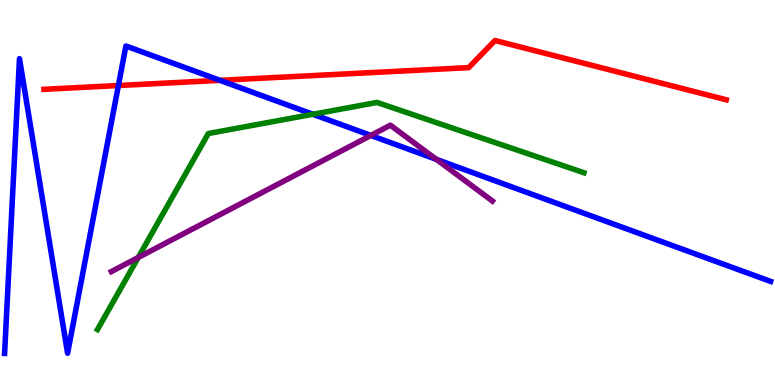[{'lines': ['blue', 'red'], 'intersections': [{'x': 1.53, 'y': 7.78}, {'x': 2.84, 'y': 7.91}]}, {'lines': ['green', 'red'], 'intersections': []}, {'lines': ['purple', 'red'], 'intersections': []}, {'lines': ['blue', 'green'], 'intersections': [{'x': 4.04, 'y': 7.03}]}, {'lines': ['blue', 'purple'], 'intersections': [{'x': 4.79, 'y': 6.48}, {'x': 5.63, 'y': 5.86}]}, {'lines': ['green', 'purple'], 'intersections': [{'x': 1.78, 'y': 3.31}]}]